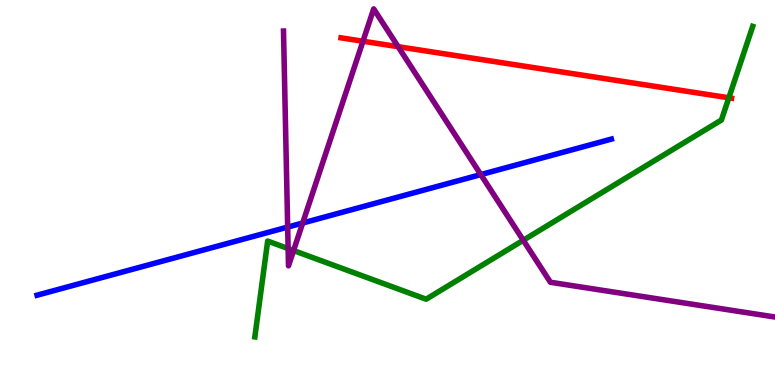[{'lines': ['blue', 'red'], 'intersections': []}, {'lines': ['green', 'red'], 'intersections': [{'x': 9.4, 'y': 7.46}]}, {'lines': ['purple', 'red'], 'intersections': [{'x': 4.68, 'y': 8.93}, {'x': 5.14, 'y': 8.79}]}, {'lines': ['blue', 'green'], 'intersections': []}, {'lines': ['blue', 'purple'], 'intersections': [{'x': 3.71, 'y': 4.1}, {'x': 3.91, 'y': 4.21}, {'x': 6.2, 'y': 5.47}]}, {'lines': ['green', 'purple'], 'intersections': [{'x': 3.72, 'y': 3.54}, {'x': 3.79, 'y': 3.49}, {'x': 6.75, 'y': 3.76}]}]